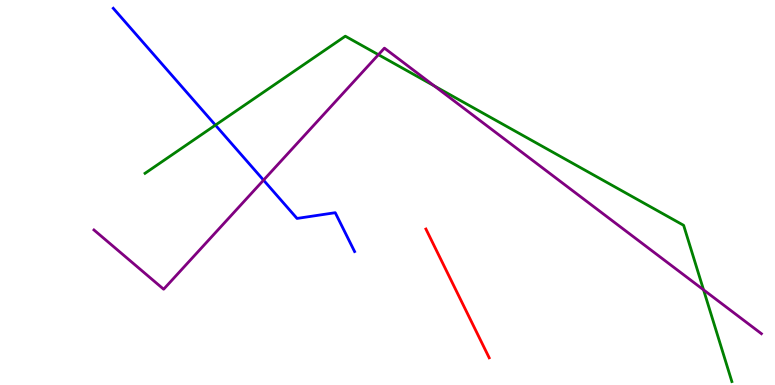[{'lines': ['blue', 'red'], 'intersections': []}, {'lines': ['green', 'red'], 'intersections': []}, {'lines': ['purple', 'red'], 'intersections': []}, {'lines': ['blue', 'green'], 'intersections': [{'x': 2.78, 'y': 6.75}]}, {'lines': ['blue', 'purple'], 'intersections': [{'x': 3.4, 'y': 5.32}]}, {'lines': ['green', 'purple'], 'intersections': [{'x': 4.88, 'y': 8.58}, {'x': 5.6, 'y': 7.77}, {'x': 9.08, 'y': 2.47}]}]